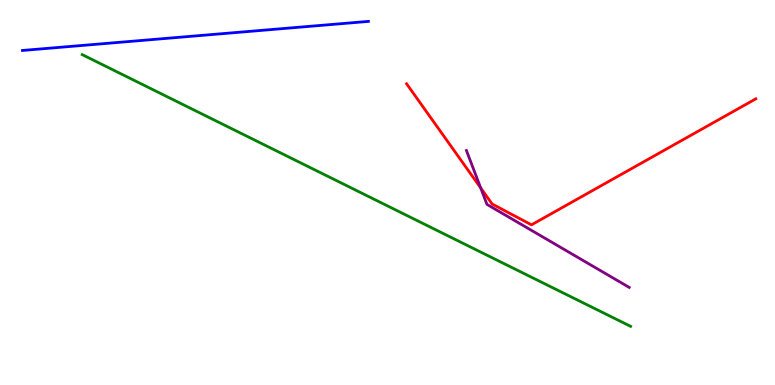[{'lines': ['blue', 'red'], 'intersections': []}, {'lines': ['green', 'red'], 'intersections': []}, {'lines': ['purple', 'red'], 'intersections': [{'x': 6.2, 'y': 5.12}]}, {'lines': ['blue', 'green'], 'intersections': []}, {'lines': ['blue', 'purple'], 'intersections': []}, {'lines': ['green', 'purple'], 'intersections': []}]